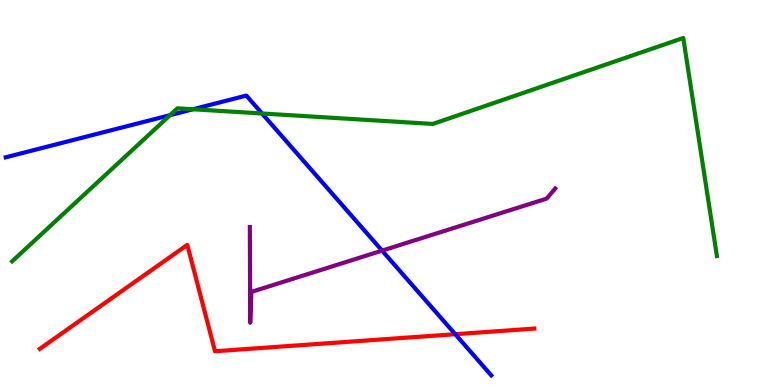[{'lines': ['blue', 'red'], 'intersections': [{'x': 5.87, 'y': 1.32}]}, {'lines': ['green', 'red'], 'intersections': []}, {'lines': ['purple', 'red'], 'intersections': []}, {'lines': ['blue', 'green'], 'intersections': [{'x': 2.19, 'y': 7.01}, {'x': 2.49, 'y': 7.16}, {'x': 3.38, 'y': 7.05}]}, {'lines': ['blue', 'purple'], 'intersections': [{'x': 4.93, 'y': 3.49}]}, {'lines': ['green', 'purple'], 'intersections': []}]